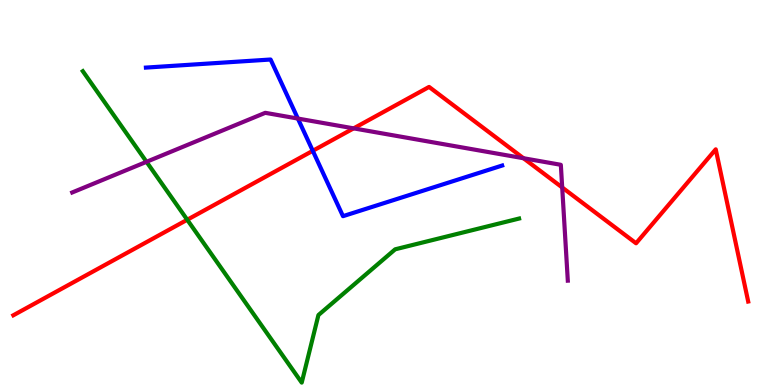[{'lines': ['blue', 'red'], 'intersections': [{'x': 4.04, 'y': 6.08}]}, {'lines': ['green', 'red'], 'intersections': [{'x': 2.42, 'y': 4.29}]}, {'lines': ['purple', 'red'], 'intersections': [{'x': 4.56, 'y': 6.67}, {'x': 6.75, 'y': 5.89}, {'x': 7.25, 'y': 5.13}]}, {'lines': ['blue', 'green'], 'intersections': []}, {'lines': ['blue', 'purple'], 'intersections': [{'x': 3.84, 'y': 6.92}]}, {'lines': ['green', 'purple'], 'intersections': [{'x': 1.89, 'y': 5.8}]}]